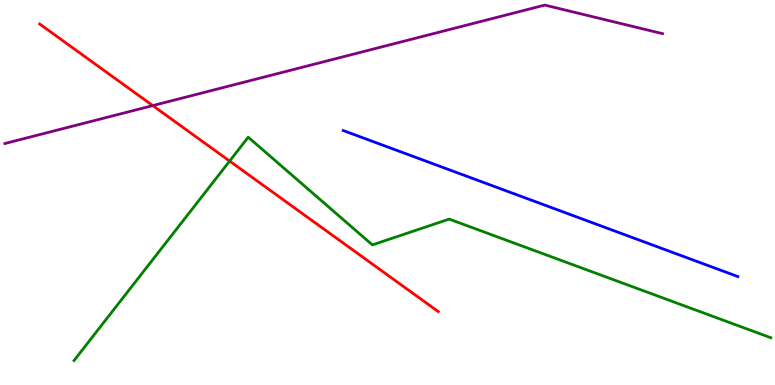[{'lines': ['blue', 'red'], 'intersections': []}, {'lines': ['green', 'red'], 'intersections': [{'x': 2.96, 'y': 5.82}]}, {'lines': ['purple', 'red'], 'intersections': [{'x': 1.97, 'y': 7.26}]}, {'lines': ['blue', 'green'], 'intersections': []}, {'lines': ['blue', 'purple'], 'intersections': []}, {'lines': ['green', 'purple'], 'intersections': []}]